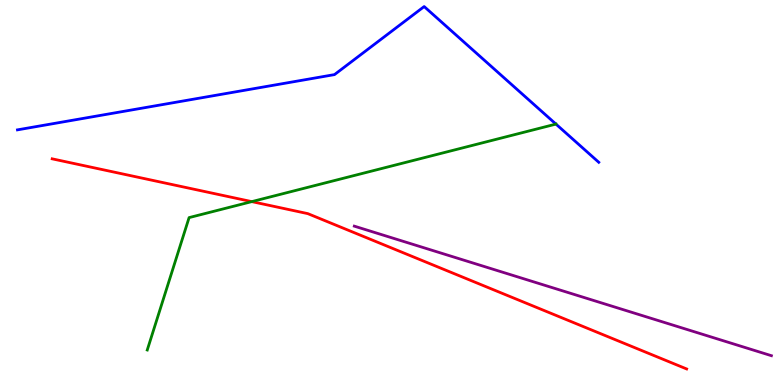[{'lines': ['blue', 'red'], 'intersections': []}, {'lines': ['green', 'red'], 'intersections': [{'x': 3.25, 'y': 4.76}]}, {'lines': ['purple', 'red'], 'intersections': []}, {'lines': ['blue', 'green'], 'intersections': [{'x': 7.17, 'y': 6.78}]}, {'lines': ['blue', 'purple'], 'intersections': []}, {'lines': ['green', 'purple'], 'intersections': []}]